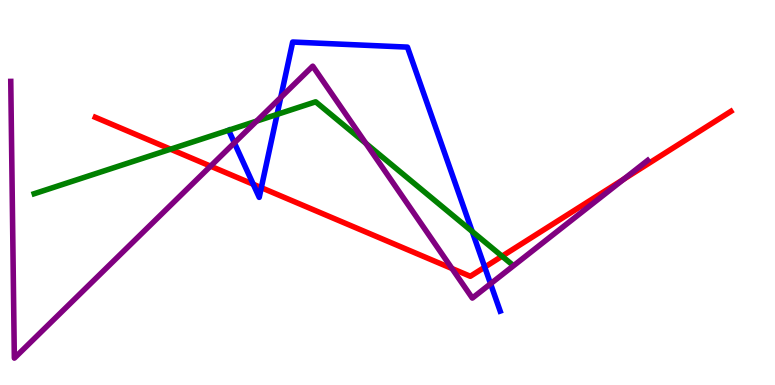[{'lines': ['blue', 'red'], 'intersections': [{'x': 3.27, 'y': 5.21}, {'x': 3.37, 'y': 5.13}, {'x': 6.25, 'y': 3.06}]}, {'lines': ['green', 'red'], 'intersections': [{'x': 2.2, 'y': 6.12}, {'x': 6.48, 'y': 3.35}]}, {'lines': ['purple', 'red'], 'intersections': [{'x': 2.72, 'y': 5.68}, {'x': 5.83, 'y': 3.03}, {'x': 8.05, 'y': 5.35}]}, {'lines': ['blue', 'green'], 'intersections': [{'x': 3.58, 'y': 7.03}, {'x': 6.09, 'y': 3.99}]}, {'lines': ['blue', 'purple'], 'intersections': [{'x': 3.02, 'y': 6.29}, {'x': 3.62, 'y': 7.47}, {'x': 6.33, 'y': 2.63}]}, {'lines': ['green', 'purple'], 'intersections': [{'x': 3.31, 'y': 6.85}, {'x': 4.72, 'y': 6.27}]}]